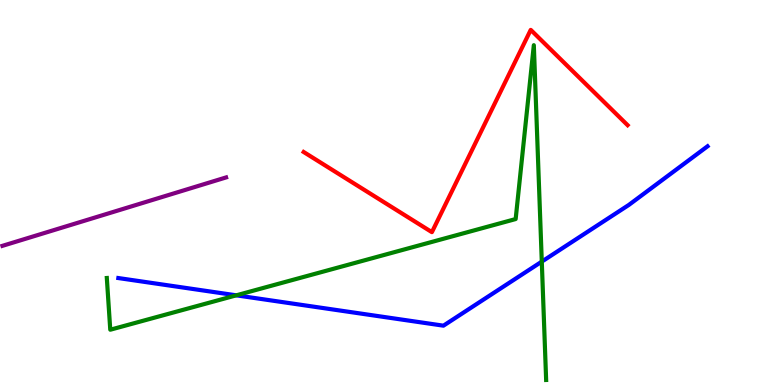[{'lines': ['blue', 'red'], 'intersections': []}, {'lines': ['green', 'red'], 'intersections': []}, {'lines': ['purple', 'red'], 'intersections': []}, {'lines': ['blue', 'green'], 'intersections': [{'x': 3.05, 'y': 2.33}, {'x': 6.99, 'y': 3.2}]}, {'lines': ['blue', 'purple'], 'intersections': []}, {'lines': ['green', 'purple'], 'intersections': []}]